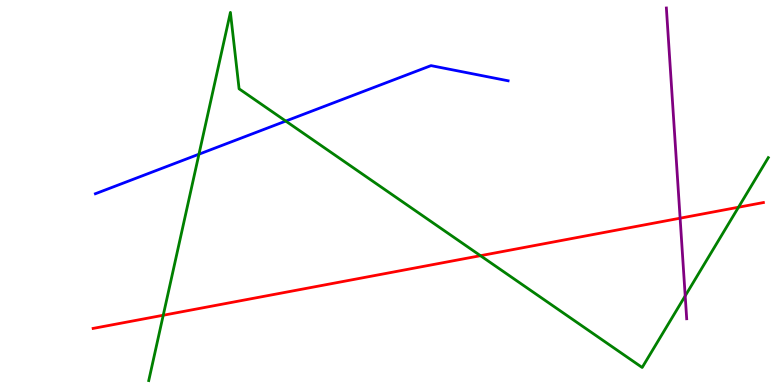[{'lines': ['blue', 'red'], 'intersections': []}, {'lines': ['green', 'red'], 'intersections': [{'x': 2.11, 'y': 1.81}, {'x': 6.2, 'y': 3.36}, {'x': 9.53, 'y': 4.62}]}, {'lines': ['purple', 'red'], 'intersections': [{'x': 8.78, 'y': 4.33}]}, {'lines': ['blue', 'green'], 'intersections': [{'x': 2.57, 'y': 5.99}, {'x': 3.69, 'y': 6.86}]}, {'lines': ['blue', 'purple'], 'intersections': []}, {'lines': ['green', 'purple'], 'intersections': [{'x': 8.84, 'y': 2.31}]}]